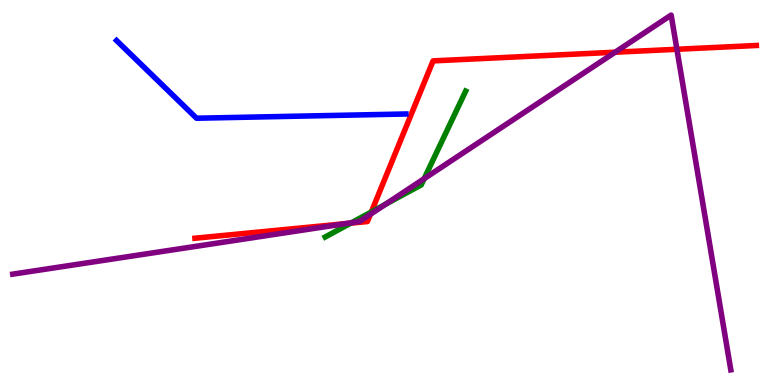[{'lines': ['blue', 'red'], 'intersections': []}, {'lines': ['green', 'red'], 'intersections': [{'x': 4.53, 'y': 4.2}, {'x': 4.79, 'y': 4.49}]}, {'lines': ['purple', 'red'], 'intersections': [{'x': 4.45, 'y': 4.19}, {'x': 4.78, 'y': 4.43}, {'x': 7.94, 'y': 8.64}, {'x': 8.73, 'y': 8.72}]}, {'lines': ['blue', 'green'], 'intersections': []}, {'lines': ['blue', 'purple'], 'intersections': []}, {'lines': ['green', 'purple'], 'intersections': [{'x': 4.54, 'y': 4.22}, {'x': 4.97, 'y': 4.69}, {'x': 5.47, 'y': 5.36}]}]